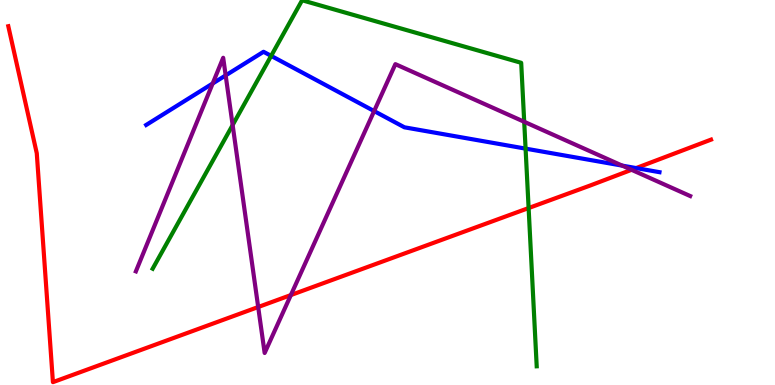[{'lines': ['blue', 'red'], 'intersections': [{'x': 8.21, 'y': 5.63}]}, {'lines': ['green', 'red'], 'intersections': [{'x': 6.82, 'y': 4.6}]}, {'lines': ['purple', 'red'], 'intersections': [{'x': 3.33, 'y': 2.03}, {'x': 3.75, 'y': 2.34}, {'x': 8.15, 'y': 5.59}]}, {'lines': ['blue', 'green'], 'intersections': [{'x': 3.5, 'y': 8.55}, {'x': 6.78, 'y': 6.14}]}, {'lines': ['blue', 'purple'], 'intersections': [{'x': 2.74, 'y': 7.83}, {'x': 2.91, 'y': 8.04}, {'x': 4.83, 'y': 7.11}, {'x': 8.03, 'y': 5.7}]}, {'lines': ['green', 'purple'], 'intersections': [{'x': 3.0, 'y': 6.75}, {'x': 6.76, 'y': 6.84}]}]